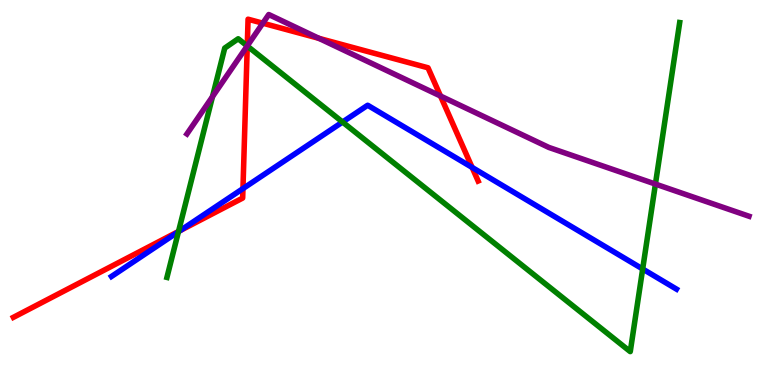[{'lines': ['blue', 'red'], 'intersections': [{'x': 2.32, 'y': 4.01}, {'x': 3.13, 'y': 5.1}, {'x': 6.09, 'y': 5.65}]}, {'lines': ['green', 'red'], 'intersections': [{'x': 2.3, 'y': 3.99}, {'x': 3.19, 'y': 8.81}]}, {'lines': ['purple', 'red'], 'intersections': [{'x': 3.19, 'y': 8.81}, {'x': 3.39, 'y': 9.4}, {'x': 4.12, 'y': 9.0}, {'x': 5.68, 'y': 7.51}]}, {'lines': ['blue', 'green'], 'intersections': [{'x': 2.3, 'y': 3.98}, {'x': 4.42, 'y': 6.83}, {'x': 8.29, 'y': 3.01}]}, {'lines': ['blue', 'purple'], 'intersections': []}, {'lines': ['green', 'purple'], 'intersections': [{'x': 2.74, 'y': 7.49}, {'x': 3.19, 'y': 8.81}, {'x': 8.46, 'y': 5.22}]}]